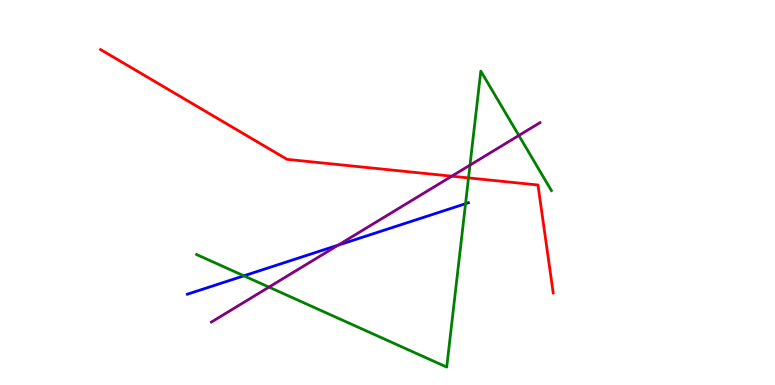[{'lines': ['blue', 'red'], 'intersections': []}, {'lines': ['green', 'red'], 'intersections': [{'x': 6.05, 'y': 5.38}]}, {'lines': ['purple', 'red'], 'intersections': [{'x': 5.83, 'y': 5.42}]}, {'lines': ['blue', 'green'], 'intersections': [{'x': 3.15, 'y': 2.84}, {'x': 6.01, 'y': 4.71}]}, {'lines': ['blue', 'purple'], 'intersections': [{'x': 4.36, 'y': 3.63}]}, {'lines': ['green', 'purple'], 'intersections': [{'x': 3.47, 'y': 2.54}, {'x': 6.06, 'y': 5.71}, {'x': 6.69, 'y': 6.48}]}]